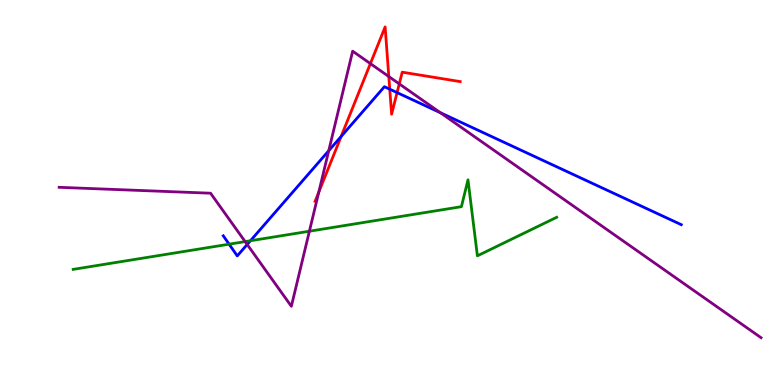[{'lines': ['blue', 'red'], 'intersections': [{'x': 4.4, 'y': 6.46}, {'x': 5.03, 'y': 7.68}, {'x': 5.12, 'y': 7.6}]}, {'lines': ['green', 'red'], 'intersections': []}, {'lines': ['purple', 'red'], 'intersections': [{'x': 4.11, 'y': 5.01}, {'x': 4.78, 'y': 8.35}, {'x': 5.02, 'y': 8.01}, {'x': 5.15, 'y': 7.82}]}, {'lines': ['blue', 'green'], 'intersections': [{'x': 2.96, 'y': 3.66}, {'x': 3.23, 'y': 3.75}]}, {'lines': ['blue', 'purple'], 'intersections': [{'x': 3.19, 'y': 3.65}, {'x': 4.24, 'y': 6.09}, {'x': 5.68, 'y': 7.07}]}, {'lines': ['green', 'purple'], 'intersections': [{'x': 3.16, 'y': 3.72}, {'x': 3.99, 'y': 3.99}]}]